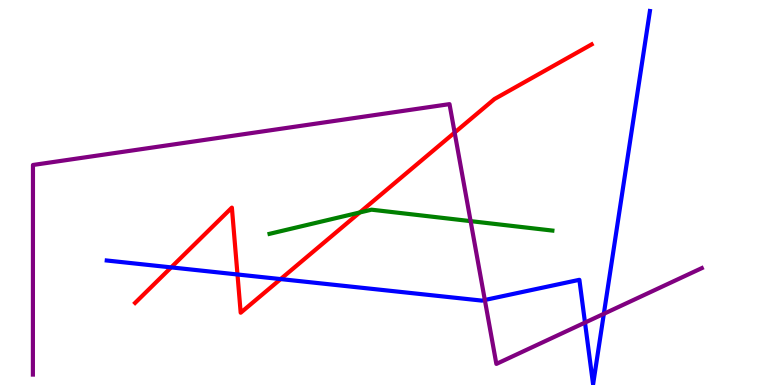[{'lines': ['blue', 'red'], 'intersections': [{'x': 2.21, 'y': 3.05}, {'x': 3.06, 'y': 2.87}, {'x': 3.62, 'y': 2.75}]}, {'lines': ['green', 'red'], 'intersections': [{'x': 4.64, 'y': 4.48}]}, {'lines': ['purple', 'red'], 'intersections': [{'x': 5.87, 'y': 6.56}]}, {'lines': ['blue', 'green'], 'intersections': []}, {'lines': ['blue', 'purple'], 'intersections': [{'x': 6.26, 'y': 2.21}, {'x': 7.55, 'y': 1.62}, {'x': 7.79, 'y': 1.85}]}, {'lines': ['green', 'purple'], 'intersections': [{'x': 6.07, 'y': 4.26}]}]